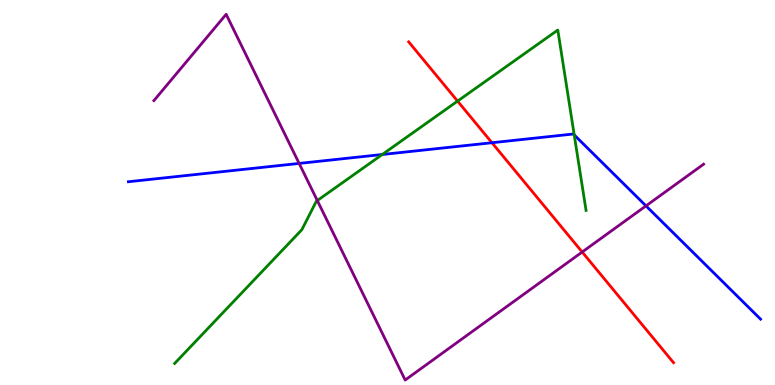[{'lines': ['blue', 'red'], 'intersections': [{'x': 6.35, 'y': 6.29}]}, {'lines': ['green', 'red'], 'intersections': [{'x': 5.9, 'y': 7.37}]}, {'lines': ['purple', 'red'], 'intersections': [{'x': 7.51, 'y': 3.45}]}, {'lines': ['blue', 'green'], 'intersections': [{'x': 4.93, 'y': 5.99}, {'x': 7.41, 'y': 6.5}]}, {'lines': ['blue', 'purple'], 'intersections': [{'x': 3.86, 'y': 5.76}, {'x': 8.34, 'y': 4.65}]}, {'lines': ['green', 'purple'], 'intersections': [{'x': 4.09, 'y': 4.79}]}]